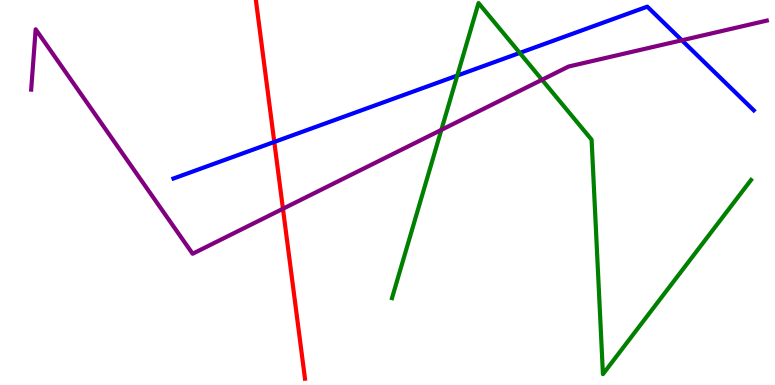[{'lines': ['blue', 'red'], 'intersections': [{'x': 3.54, 'y': 6.31}]}, {'lines': ['green', 'red'], 'intersections': []}, {'lines': ['purple', 'red'], 'intersections': [{'x': 3.65, 'y': 4.58}]}, {'lines': ['blue', 'green'], 'intersections': [{'x': 5.9, 'y': 8.04}, {'x': 6.71, 'y': 8.63}]}, {'lines': ['blue', 'purple'], 'intersections': [{'x': 8.8, 'y': 8.95}]}, {'lines': ['green', 'purple'], 'intersections': [{'x': 5.69, 'y': 6.63}, {'x': 6.99, 'y': 7.93}]}]